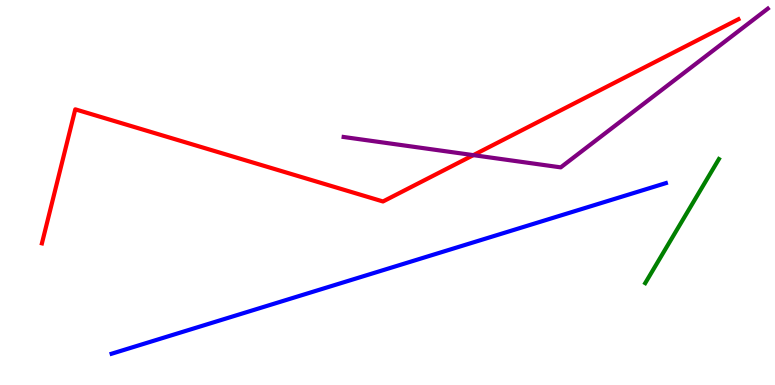[{'lines': ['blue', 'red'], 'intersections': []}, {'lines': ['green', 'red'], 'intersections': []}, {'lines': ['purple', 'red'], 'intersections': [{'x': 6.11, 'y': 5.97}]}, {'lines': ['blue', 'green'], 'intersections': []}, {'lines': ['blue', 'purple'], 'intersections': []}, {'lines': ['green', 'purple'], 'intersections': []}]